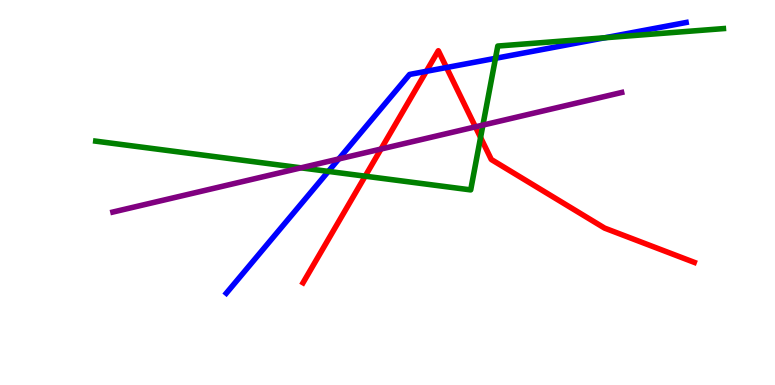[{'lines': ['blue', 'red'], 'intersections': [{'x': 5.5, 'y': 8.15}, {'x': 5.76, 'y': 8.25}]}, {'lines': ['green', 'red'], 'intersections': [{'x': 4.71, 'y': 5.42}, {'x': 6.2, 'y': 6.43}]}, {'lines': ['purple', 'red'], 'intersections': [{'x': 4.92, 'y': 6.13}, {'x': 6.13, 'y': 6.71}]}, {'lines': ['blue', 'green'], 'intersections': [{'x': 4.24, 'y': 5.55}, {'x': 6.39, 'y': 8.49}, {'x': 7.8, 'y': 9.02}]}, {'lines': ['blue', 'purple'], 'intersections': [{'x': 4.37, 'y': 5.87}]}, {'lines': ['green', 'purple'], 'intersections': [{'x': 3.88, 'y': 5.64}, {'x': 6.23, 'y': 6.75}]}]